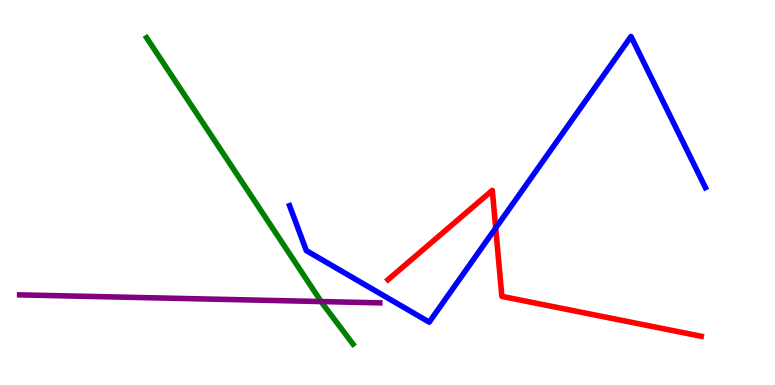[{'lines': ['blue', 'red'], 'intersections': [{'x': 6.4, 'y': 4.08}]}, {'lines': ['green', 'red'], 'intersections': []}, {'lines': ['purple', 'red'], 'intersections': []}, {'lines': ['blue', 'green'], 'intersections': []}, {'lines': ['blue', 'purple'], 'intersections': []}, {'lines': ['green', 'purple'], 'intersections': [{'x': 4.14, 'y': 2.17}]}]